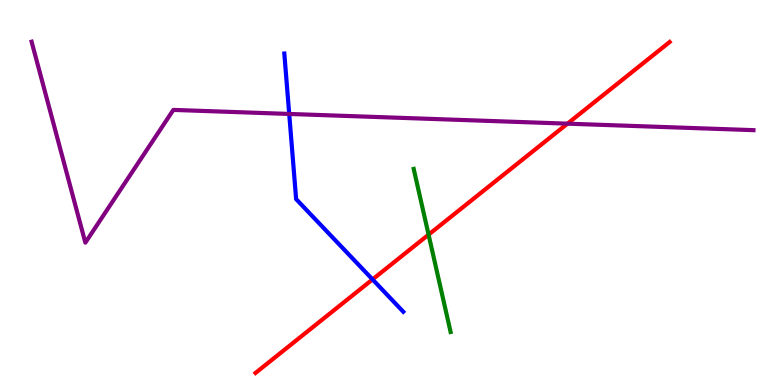[{'lines': ['blue', 'red'], 'intersections': [{'x': 4.81, 'y': 2.74}]}, {'lines': ['green', 'red'], 'intersections': [{'x': 5.53, 'y': 3.91}]}, {'lines': ['purple', 'red'], 'intersections': [{'x': 7.32, 'y': 6.79}]}, {'lines': ['blue', 'green'], 'intersections': []}, {'lines': ['blue', 'purple'], 'intersections': [{'x': 3.73, 'y': 7.04}]}, {'lines': ['green', 'purple'], 'intersections': []}]